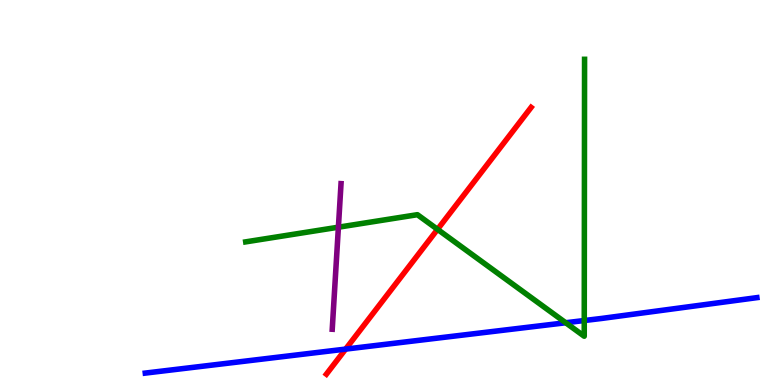[{'lines': ['blue', 'red'], 'intersections': [{'x': 4.46, 'y': 0.932}]}, {'lines': ['green', 'red'], 'intersections': [{'x': 5.65, 'y': 4.04}]}, {'lines': ['purple', 'red'], 'intersections': []}, {'lines': ['blue', 'green'], 'intersections': [{'x': 7.3, 'y': 1.62}, {'x': 7.54, 'y': 1.67}]}, {'lines': ['blue', 'purple'], 'intersections': []}, {'lines': ['green', 'purple'], 'intersections': [{'x': 4.37, 'y': 4.1}]}]